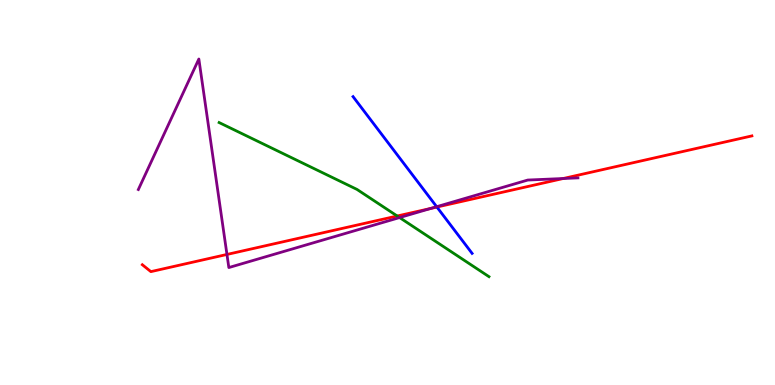[{'lines': ['blue', 'red'], 'intersections': [{'x': 5.64, 'y': 4.62}]}, {'lines': ['green', 'red'], 'intersections': [{'x': 5.13, 'y': 4.39}]}, {'lines': ['purple', 'red'], 'intersections': [{'x': 2.93, 'y': 3.39}, {'x': 5.56, 'y': 4.59}, {'x': 7.27, 'y': 5.36}]}, {'lines': ['blue', 'green'], 'intersections': []}, {'lines': ['blue', 'purple'], 'intersections': [{'x': 5.63, 'y': 4.63}]}, {'lines': ['green', 'purple'], 'intersections': [{'x': 5.16, 'y': 4.35}]}]